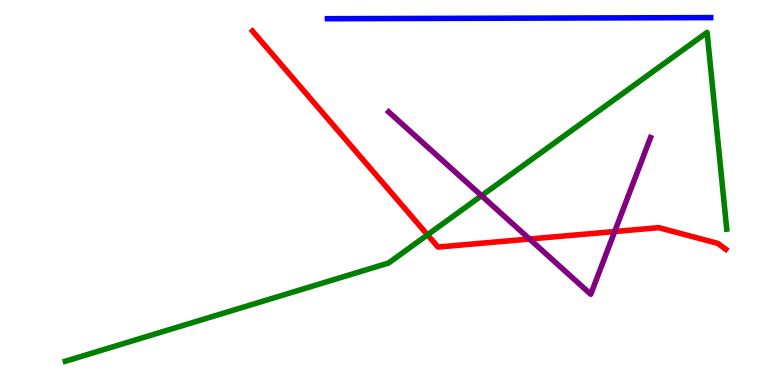[{'lines': ['blue', 'red'], 'intersections': []}, {'lines': ['green', 'red'], 'intersections': [{'x': 5.52, 'y': 3.9}]}, {'lines': ['purple', 'red'], 'intersections': [{'x': 6.83, 'y': 3.79}, {'x': 7.93, 'y': 3.99}]}, {'lines': ['blue', 'green'], 'intersections': []}, {'lines': ['blue', 'purple'], 'intersections': []}, {'lines': ['green', 'purple'], 'intersections': [{'x': 6.21, 'y': 4.92}]}]